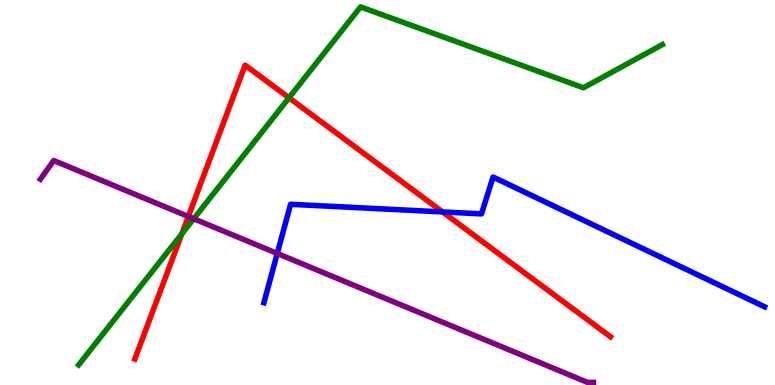[{'lines': ['blue', 'red'], 'intersections': [{'x': 5.71, 'y': 4.5}]}, {'lines': ['green', 'red'], 'intersections': [{'x': 2.35, 'y': 3.93}, {'x': 3.73, 'y': 7.46}]}, {'lines': ['purple', 'red'], 'intersections': [{'x': 2.43, 'y': 4.38}]}, {'lines': ['blue', 'green'], 'intersections': []}, {'lines': ['blue', 'purple'], 'intersections': [{'x': 3.58, 'y': 3.42}]}, {'lines': ['green', 'purple'], 'intersections': [{'x': 2.5, 'y': 4.32}]}]